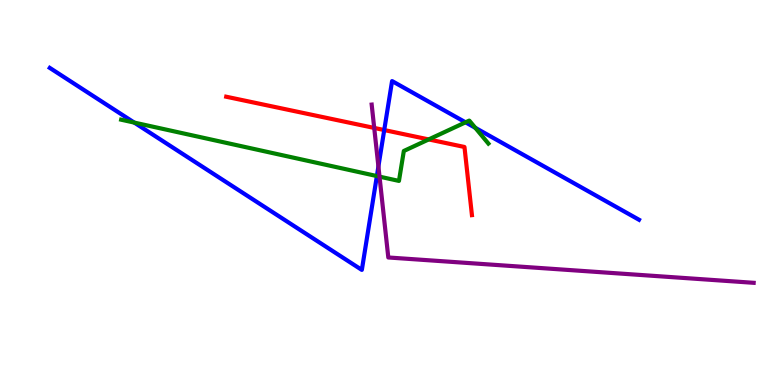[{'lines': ['blue', 'red'], 'intersections': [{'x': 4.96, 'y': 6.62}]}, {'lines': ['green', 'red'], 'intersections': [{'x': 5.53, 'y': 6.38}]}, {'lines': ['purple', 'red'], 'intersections': [{'x': 4.83, 'y': 6.68}]}, {'lines': ['blue', 'green'], 'intersections': [{'x': 1.73, 'y': 6.82}, {'x': 4.86, 'y': 5.43}, {'x': 6.01, 'y': 6.82}, {'x': 6.13, 'y': 6.68}]}, {'lines': ['blue', 'purple'], 'intersections': [{'x': 4.88, 'y': 5.68}]}, {'lines': ['green', 'purple'], 'intersections': [{'x': 4.9, 'y': 5.41}]}]